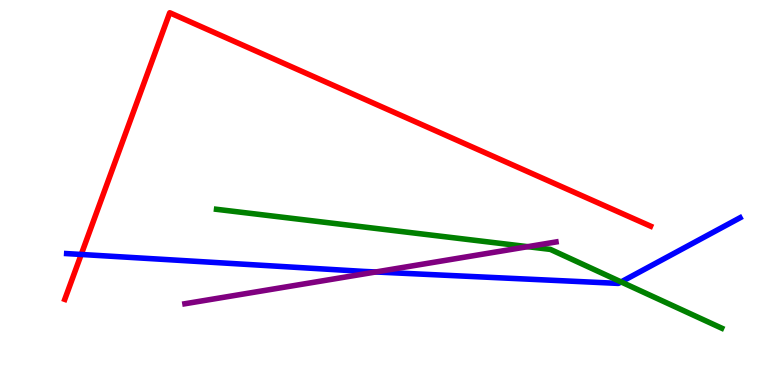[{'lines': ['blue', 'red'], 'intersections': [{'x': 1.05, 'y': 3.39}]}, {'lines': ['green', 'red'], 'intersections': []}, {'lines': ['purple', 'red'], 'intersections': []}, {'lines': ['blue', 'green'], 'intersections': [{'x': 8.01, 'y': 2.68}]}, {'lines': ['blue', 'purple'], 'intersections': [{'x': 4.85, 'y': 2.94}]}, {'lines': ['green', 'purple'], 'intersections': [{'x': 6.81, 'y': 3.59}]}]